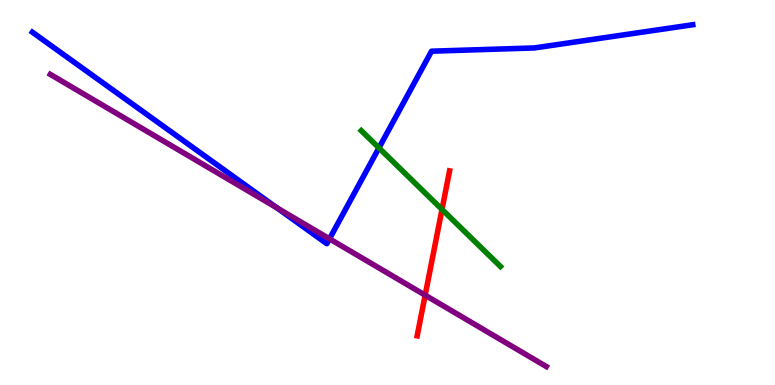[{'lines': ['blue', 'red'], 'intersections': []}, {'lines': ['green', 'red'], 'intersections': [{'x': 5.7, 'y': 4.56}]}, {'lines': ['purple', 'red'], 'intersections': [{'x': 5.49, 'y': 2.33}]}, {'lines': ['blue', 'green'], 'intersections': [{'x': 4.89, 'y': 6.16}]}, {'lines': ['blue', 'purple'], 'intersections': [{'x': 3.57, 'y': 4.6}, {'x': 4.25, 'y': 3.8}]}, {'lines': ['green', 'purple'], 'intersections': []}]